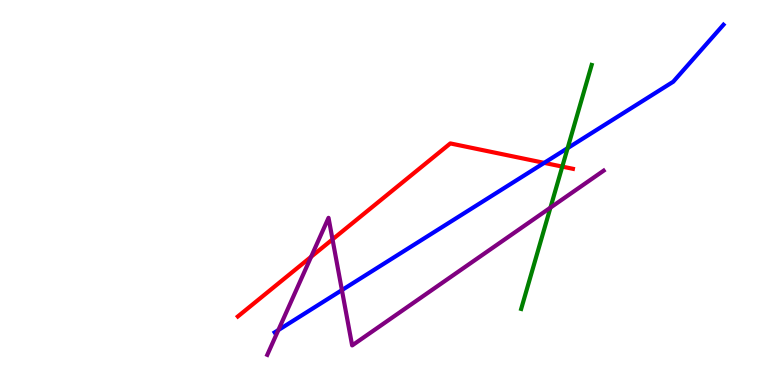[{'lines': ['blue', 'red'], 'intersections': [{'x': 7.02, 'y': 5.77}]}, {'lines': ['green', 'red'], 'intersections': [{'x': 7.26, 'y': 5.67}]}, {'lines': ['purple', 'red'], 'intersections': [{'x': 4.01, 'y': 3.33}, {'x': 4.29, 'y': 3.78}]}, {'lines': ['blue', 'green'], 'intersections': [{'x': 7.32, 'y': 6.15}]}, {'lines': ['blue', 'purple'], 'intersections': [{'x': 3.59, 'y': 1.43}, {'x': 4.41, 'y': 2.46}]}, {'lines': ['green', 'purple'], 'intersections': [{'x': 7.1, 'y': 4.61}]}]